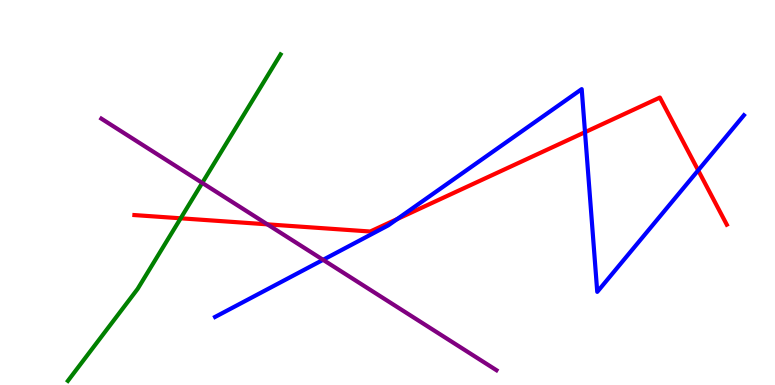[{'lines': ['blue', 'red'], 'intersections': [{'x': 5.13, 'y': 4.31}, {'x': 7.55, 'y': 6.57}, {'x': 9.01, 'y': 5.58}]}, {'lines': ['green', 'red'], 'intersections': [{'x': 2.33, 'y': 4.33}]}, {'lines': ['purple', 'red'], 'intersections': [{'x': 3.45, 'y': 4.17}]}, {'lines': ['blue', 'green'], 'intersections': []}, {'lines': ['blue', 'purple'], 'intersections': [{'x': 4.17, 'y': 3.25}]}, {'lines': ['green', 'purple'], 'intersections': [{'x': 2.61, 'y': 5.25}]}]